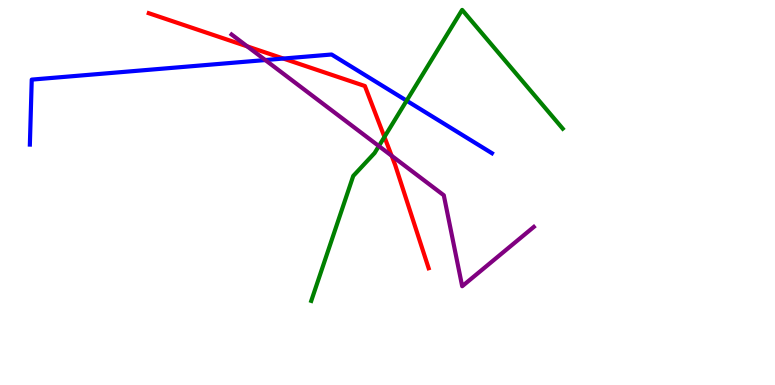[{'lines': ['blue', 'red'], 'intersections': [{'x': 3.66, 'y': 8.48}]}, {'lines': ['green', 'red'], 'intersections': [{'x': 4.96, 'y': 6.44}]}, {'lines': ['purple', 'red'], 'intersections': [{'x': 3.19, 'y': 8.8}, {'x': 5.05, 'y': 5.95}]}, {'lines': ['blue', 'green'], 'intersections': [{'x': 5.25, 'y': 7.38}]}, {'lines': ['blue', 'purple'], 'intersections': [{'x': 3.42, 'y': 8.44}]}, {'lines': ['green', 'purple'], 'intersections': [{'x': 4.89, 'y': 6.21}]}]